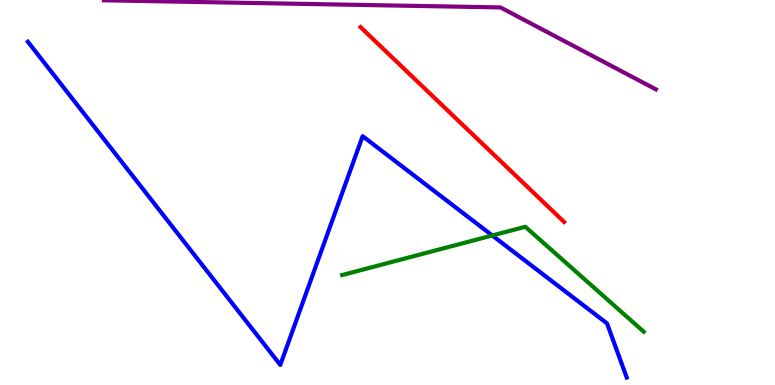[{'lines': ['blue', 'red'], 'intersections': []}, {'lines': ['green', 'red'], 'intersections': []}, {'lines': ['purple', 'red'], 'intersections': []}, {'lines': ['blue', 'green'], 'intersections': [{'x': 6.35, 'y': 3.88}]}, {'lines': ['blue', 'purple'], 'intersections': []}, {'lines': ['green', 'purple'], 'intersections': []}]